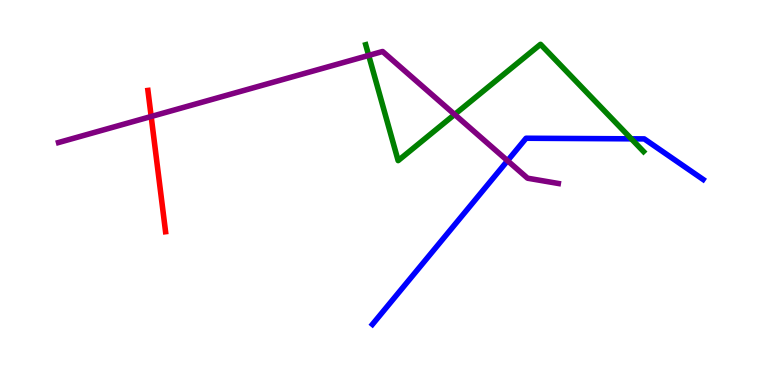[{'lines': ['blue', 'red'], 'intersections': []}, {'lines': ['green', 'red'], 'intersections': []}, {'lines': ['purple', 'red'], 'intersections': [{'x': 1.95, 'y': 6.97}]}, {'lines': ['blue', 'green'], 'intersections': [{'x': 8.15, 'y': 6.39}]}, {'lines': ['blue', 'purple'], 'intersections': [{'x': 6.55, 'y': 5.83}]}, {'lines': ['green', 'purple'], 'intersections': [{'x': 4.76, 'y': 8.56}, {'x': 5.87, 'y': 7.03}]}]